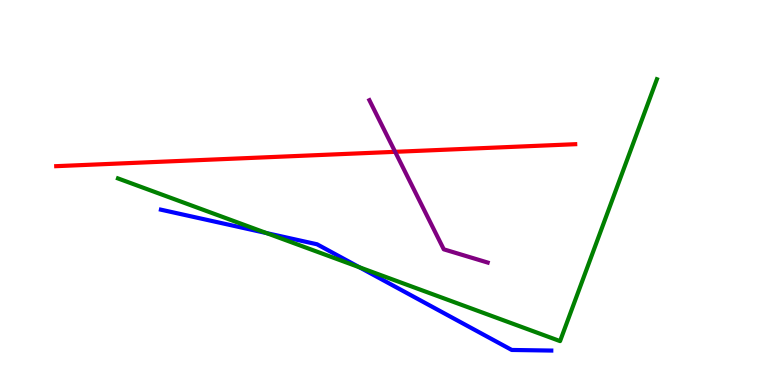[{'lines': ['blue', 'red'], 'intersections': []}, {'lines': ['green', 'red'], 'intersections': []}, {'lines': ['purple', 'red'], 'intersections': [{'x': 5.1, 'y': 6.06}]}, {'lines': ['blue', 'green'], 'intersections': [{'x': 3.44, 'y': 3.95}, {'x': 4.64, 'y': 3.06}]}, {'lines': ['blue', 'purple'], 'intersections': []}, {'lines': ['green', 'purple'], 'intersections': []}]